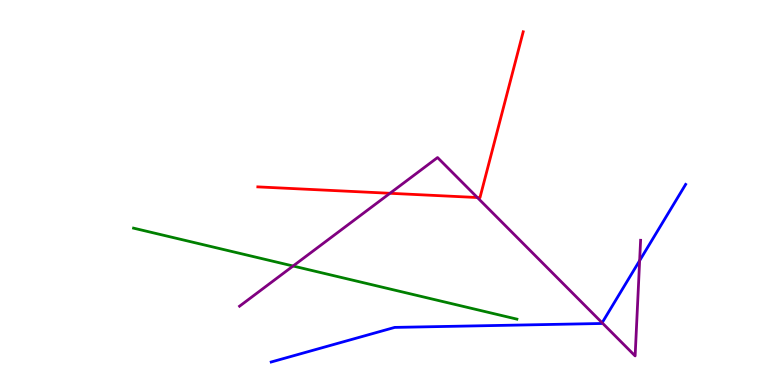[{'lines': ['blue', 'red'], 'intersections': []}, {'lines': ['green', 'red'], 'intersections': []}, {'lines': ['purple', 'red'], 'intersections': [{'x': 5.03, 'y': 4.98}, {'x': 6.16, 'y': 4.87}]}, {'lines': ['blue', 'green'], 'intersections': []}, {'lines': ['blue', 'purple'], 'intersections': [{'x': 7.77, 'y': 1.62}, {'x': 8.25, 'y': 3.23}]}, {'lines': ['green', 'purple'], 'intersections': [{'x': 3.78, 'y': 3.09}]}]